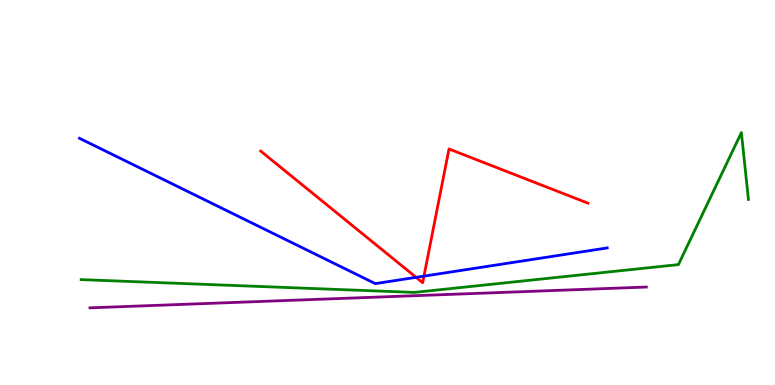[{'lines': ['blue', 'red'], 'intersections': [{'x': 5.37, 'y': 2.8}, {'x': 5.47, 'y': 2.83}]}, {'lines': ['green', 'red'], 'intersections': []}, {'lines': ['purple', 'red'], 'intersections': []}, {'lines': ['blue', 'green'], 'intersections': []}, {'lines': ['blue', 'purple'], 'intersections': []}, {'lines': ['green', 'purple'], 'intersections': []}]